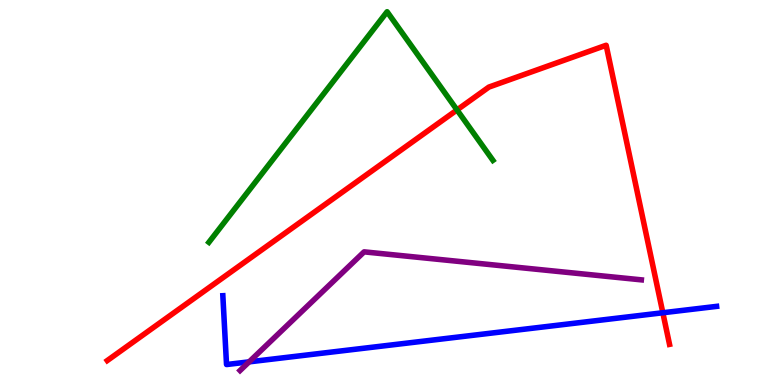[{'lines': ['blue', 'red'], 'intersections': [{'x': 8.55, 'y': 1.88}]}, {'lines': ['green', 'red'], 'intersections': [{'x': 5.9, 'y': 7.14}]}, {'lines': ['purple', 'red'], 'intersections': []}, {'lines': ['blue', 'green'], 'intersections': []}, {'lines': ['blue', 'purple'], 'intersections': [{'x': 3.21, 'y': 0.601}]}, {'lines': ['green', 'purple'], 'intersections': []}]